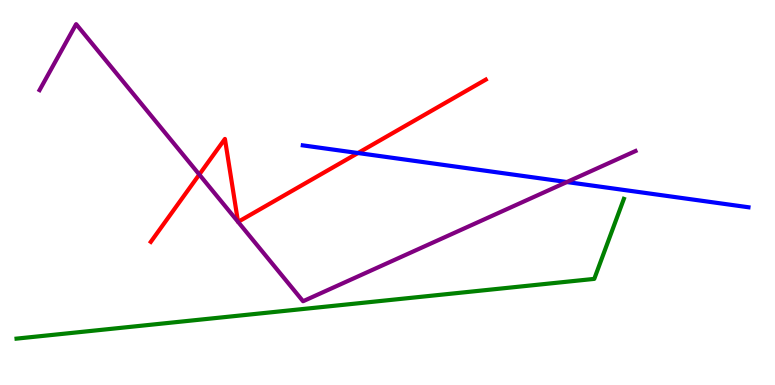[{'lines': ['blue', 'red'], 'intersections': [{'x': 4.62, 'y': 6.03}]}, {'lines': ['green', 'red'], 'intersections': []}, {'lines': ['purple', 'red'], 'intersections': [{'x': 2.57, 'y': 5.47}, {'x': 3.07, 'y': 4.24}, {'x': 3.07, 'y': 4.24}]}, {'lines': ['blue', 'green'], 'intersections': []}, {'lines': ['blue', 'purple'], 'intersections': [{'x': 7.31, 'y': 5.27}]}, {'lines': ['green', 'purple'], 'intersections': []}]